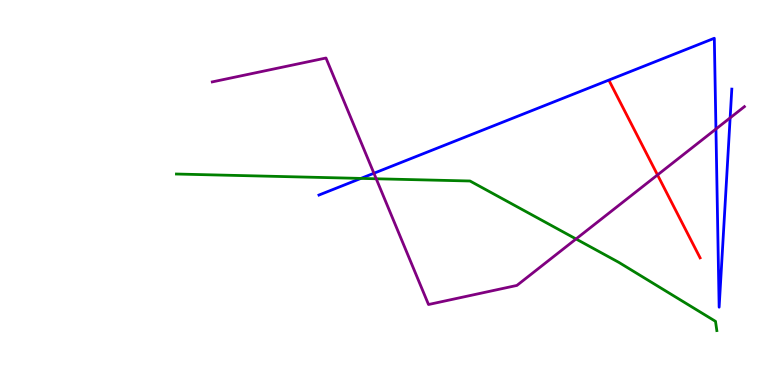[{'lines': ['blue', 'red'], 'intersections': []}, {'lines': ['green', 'red'], 'intersections': []}, {'lines': ['purple', 'red'], 'intersections': [{'x': 8.48, 'y': 5.46}]}, {'lines': ['blue', 'green'], 'intersections': [{'x': 4.66, 'y': 5.37}]}, {'lines': ['blue', 'purple'], 'intersections': [{'x': 4.82, 'y': 5.5}, {'x': 9.24, 'y': 6.65}, {'x': 9.42, 'y': 6.94}]}, {'lines': ['green', 'purple'], 'intersections': [{'x': 4.85, 'y': 5.36}, {'x': 7.43, 'y': 3.79}]}]